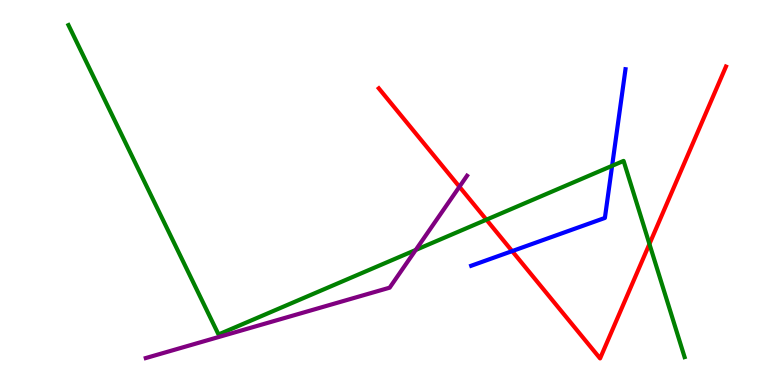[{'lines': ['blue', 'red'], 'intersections': [{'x': 6.61, 'y': 3.48}]}, {'lines': ['green', 'red'], 'intersections': [{'x': 6.28, 'y': 4.29}, {'x': 8.38, 'y': 3.66}]}, {'lines': ['purple', 'red'], 'intersections': [{'x': 5.93, 'y': 5.15}]}, {'lines': ['blue', 'green'], 'intersections': [{'x': 7.9, 'y': 5.69}]}, {'lines': ['blue', 'purple'], 'intersections': []}, {'lines': ['green', 'purple'], 'intersections': [{'x': 5.36, 'y': 3.51}]}]